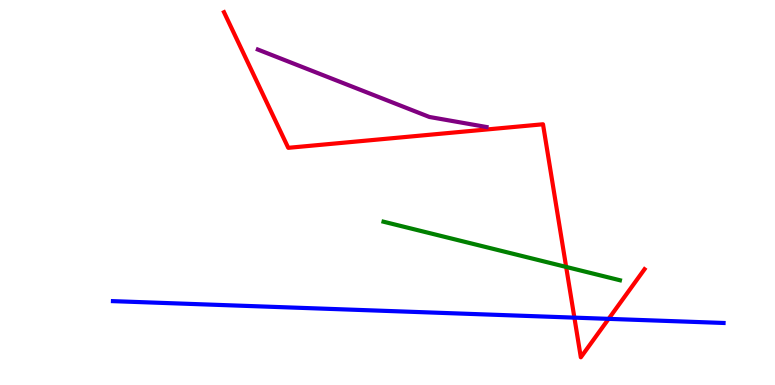[{'lines': ['blue', 'red'], 'intersections': [{'x': 7.41, 'y': 1.75}, {'x': 7.85, 'y': 1.72}]}, {'lines': ['green', 'red'], 'intersections': [{'x': 7.31, 'y': 3.07}]}, {'lines': ['purple', 'red'], 'intersections': []}, {'lines': ['blue', 'green'], 'intersections': []}, {'lines': ['blue', 'purple'], 'intersections': []}, {'lines': ['green', 'purple'], 'intersections': []}]